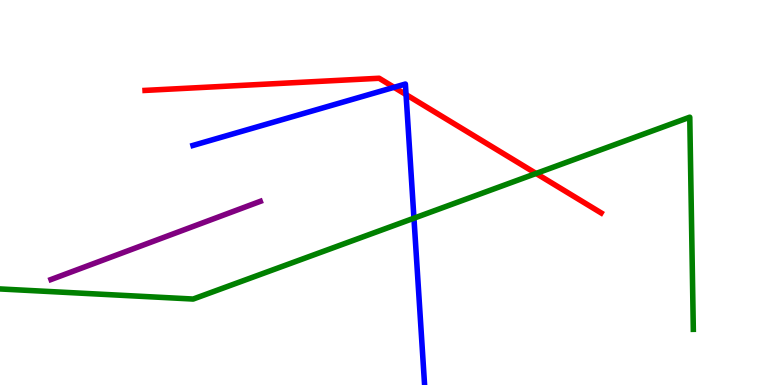[{'lines': ['blue', 'red'], 'intersections': [{'x': 5.08, 'y': 7.73}, {'x': 5.24, 'y': 7.54}]}, {'lines': ['green', 'red'], 'intersections': [{'x': 6.92, 'y': 5.49}]}, {'lines': ['purple', 'red'], 'intersections': []}, {'lines': ['blue', 'green'], 'intersections': [{'x': 5.34, 'y': 4.33}]}, {'lines': ['blue', 'purple'], 'intersections': []}, {'lines': ['green', 'purple'], 'intersections': []}]